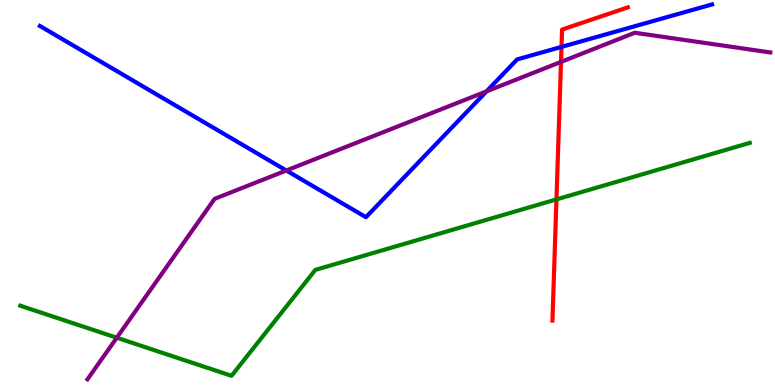[{'lines': ['blue', 'red'], 'intersections': [{'x': 7.25, 'y': 8.78}]}, {'lines': ['green', 'red'], 'intersections': [{'x': 7.18, 'y': 4.82}]}, {'lines': ['purple', 'red'], 'intersections': [{'x': 7.24, 'y': 8.39}]}, {'lines': ['blue', 'green'], 'intersections': []}, {'lines': ['blue', 'purple'], 'intersections': [{'x': 3.69, 'y': 5.57}, {'x': 6.28, 'y': 7.63}]}, {'lines': ['green', 'purple'], 'intersections': [{'x': 1.51, 'y': 1.23}]}]